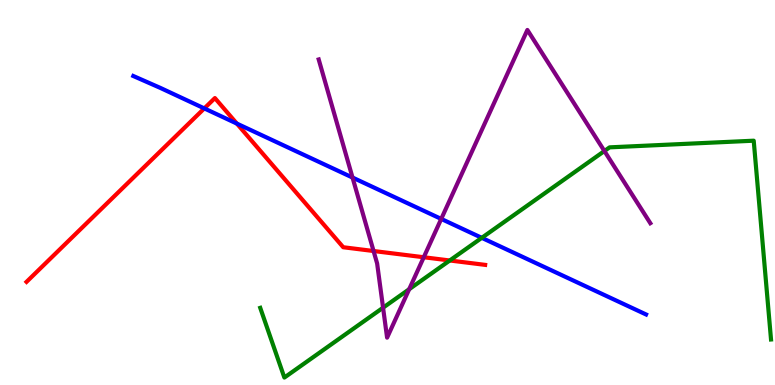[{'lines': ['blue', 'red'], 'intersections': [{'x': 2.64, 'y': 7.18}, {'x': 3.06, 'y': 6.79}]}, {'lines': ['green', 'red'], 'intersections': [{'x': 5.8, 'y': 3.23}]}, {'lines': ['purple', 'red'], 'intersections': [{'x': 4.82, 'y': 3.48}, {'x': 5.47, 'y': 3.32}]}, {'lines': ['blue', 'green'], 'intersections': [{'x': 6.22, 'y': 3.82}]}, {'lines': ['blue', 'purple'], 'intersections': [{'x': 4.55, 'y': 5.39}, {'x': 5.69, 'y': 4.31}]}, {'lines': ['green', 'purple'], 'intersections': [{'x': 4.94, 'y': 2.01}, {'x': 5.28, 'y': 2.49}, {'x': 7.8, 'y': 6.08}]}]